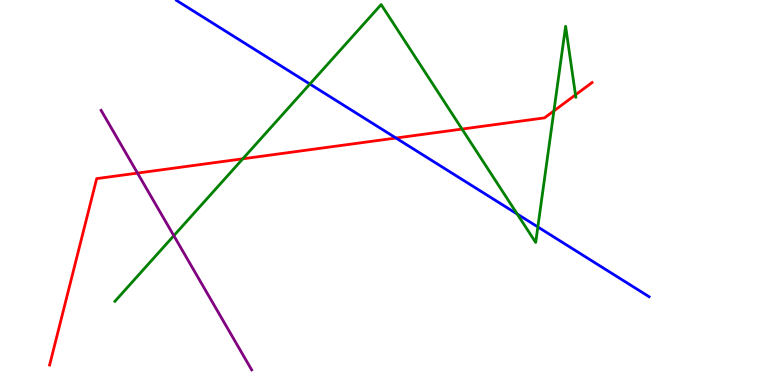[{'lines': ['blue', 'red'], 'intersections': [{'x': 5.11, 'y': 6.41}]}, {'lines': ['green', 'red'], 'intersections': [{'x': 3.13, 'y': 5.88}, {'x': 5.96, 'y': 6.65}, {'x': 7.15, 'y': 7.12}, {'x': 7.43, 'y': 7.54}]}, {'lines': ['purple', 'red'], 'intersections': [{'x': 1.77, 'y': 5.5}]}, {'lines': ['blue', 'green'], 'intersections': [{'x': 4.0, 'y': 7.82}, {'x': 6.67, 'y': 4.44}, {'x': 6.94, 'y': 4.1}]}, {'lines': ['blue', 'purple'], 'intersections': []}, {'lines': ['green', 'purple'], 'intersections': [{'x': 2.24, 'y': 3.88}]}]